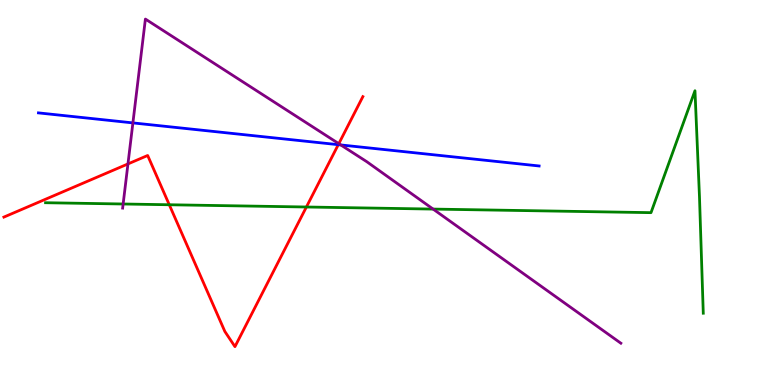[{'lines': ['blue', 'red'], 'intersections': [{'x': 4.36, 'y': 6.24}]}, {'lines': ['green', 'red'], 'intersections': [{'x': 2.18, 'y': 4.68}, {'x': 3.95, 'y': 4.62}]}, {'lines': ['purple', 'red'], 'intersections': [{'x': 1.65, 'y': 5.74}, {'x': 4.37, 'y': 6.27}]}, {'lines': ['blue', 'green'], 'intersections': []}, {'lines': ['blue', 'purple'], 'intersections': [{'x': 1.71, 'y': 6.81}, {'x': 4.4, 'y': 6.24}]}, {'lines': ['green', 'purple'], 'intersections': [{'x': 1.59, 'y': 4.7}, {'x': 5.59, 'y': 4.57}]}]